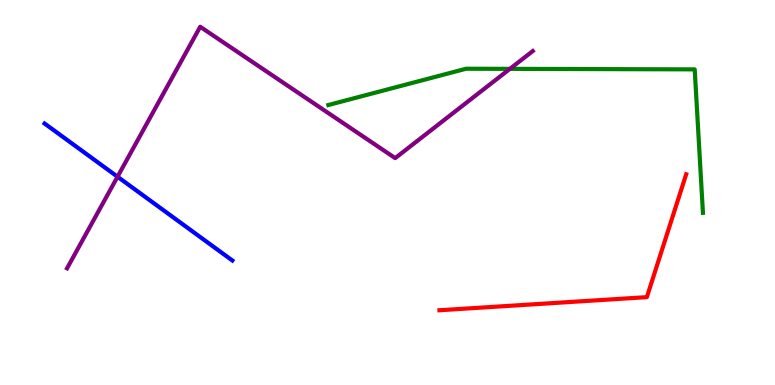[{'lines': ['blue', 'red'], 'intersections': []}, {'lines': ['green', 'red'], 'intersections': []}, {'lines': ['purple', 'red'], 'intersections': []}, {'lines': ['blue', 'green'], 'intersections': []}, {'lines': ['blue', 'purple'], 'intersections': [{'x': 1.52, 'y': 5.41}]}, {'lines': ['green', 'purple'], 'intersections': [{'x': 6.58, 'y': 8.21}]}]